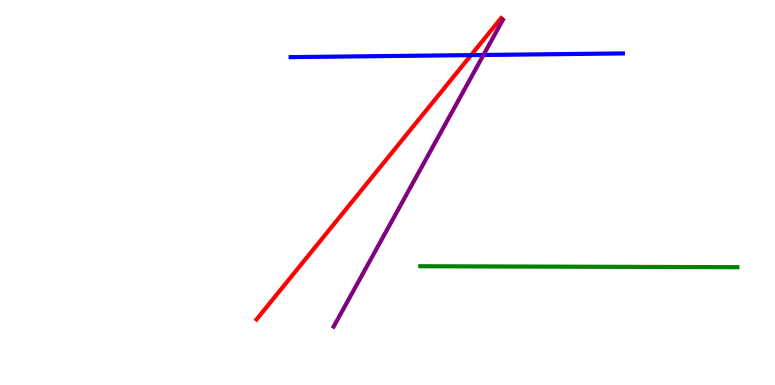[{'lines': ['blue', 'red'], 'intersections': [{'x': 6.08, 'y': 8.57}]}, {'lines': ['green', 'red'], 'intersections': []}, {'lines': ['purple', 'red'], 'intersections': []}, {'lines': ['blue', 'green'], 'intersections': []}, {'lines': ['blue', 'purple'], 'intersections': [{'x': 6.24, 'y': 8.57}]}, {'lines': ['green', 'purple'], 'intersections': []}]